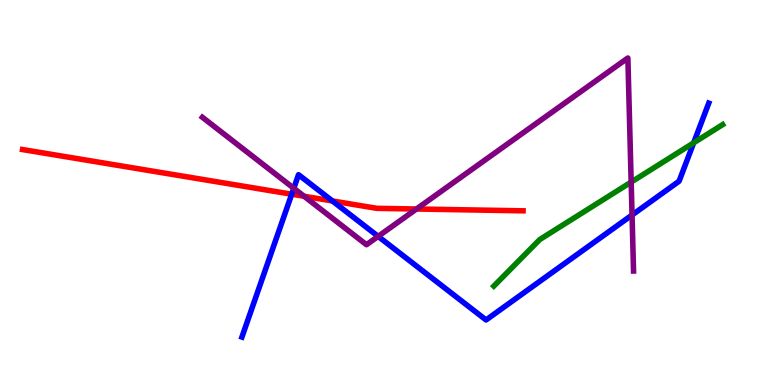[{'lines': ['blue', 'red'], 'intersections': [{'x': 3.76, 'y': 4.96}, {'x': 4.29, 'y': 4.78}]}, {'lines': ['green', 'red'], 'intersections': []}, {'lines': ['purple', 'red'], 'intersections': [{'x': 3.92, 'y': 4.9}, {'x': 5.37, 'y': 4.57}]}, {'lines': ['blue', 'green'], 'intersections': [{'x': 8.95, 'y': 6.29}]}, {'lines': ['blue', 'purple'], 'intersections': [{'x': 3.79, 'y': 5.11}, {'x': 4.88, 'y': 3.86}, {'x': 8.16, 'y': 4.42}]}, {'lines': ['green', 'purple'], 'intersections': [{'x': 8.14, 'y': 5.27}]}]